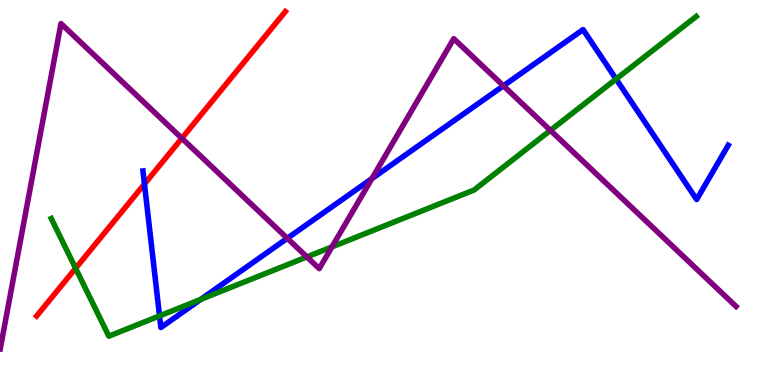[{'lines': ['blue', 'red'], 'intersections': [{'x': 1.86, 'y': 5.22}]}, {'lines': ['green', 'red'], 'intersections': [{'x': 0.976, 'y': 3.03}]}, {'lines': ['purple', 'red'], 'intersections': [{'x': 2.35, 'y': 6.41}]}, {'lines': ['blue', 'green'], 'intersections': [{'x': 2.06, 'y': 1.79}, {'x': 2.59, 'y': 2.22}, {'x': 7.95, 'y': 7.95}]}, {'lines': ['blue', 'purple'], 'intersections': [{'x': 3.71, 'y': 3.81}, {'x': 4.8, 'y': 5.36}, {'x': 6.5, 'y': 7.77}]}, {'lines': ['green', 'purple'], 'intersections': [{'x': 3.96, 'y': 3.33}, {'x': 4.28, 'y': 3.59}, {'x': 7.1, 'y': 6.61}]}]